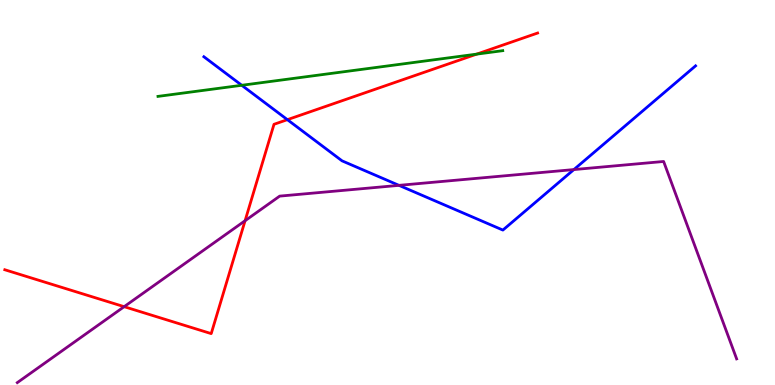[{'lines': ['blue', 'red'], 'intersections': [{'x': 3.71, 'y': 6.89}]}, {'lines': ['green', 'red'], 'intersections': [{'x': 6.15, 'y': 8.59}]}, {'lines': ['purple', 'red'], 'intersections': [{'x': 1.6, 'y': 2.03}, {'x': 3.16, 'y': 4.27}]}, {'lines': ['blue', 'green'], 'intersections': [{'x': 3.12, 'y': 7.78}]}, {'lines': ['blue', 'purple'], 'intersections': [{'x': 5.15, 'y': 5.19}, {'x': 7.4, 'y': 5.6}]}, {'lines': ['green', 'purple'], 'intersections': []}]